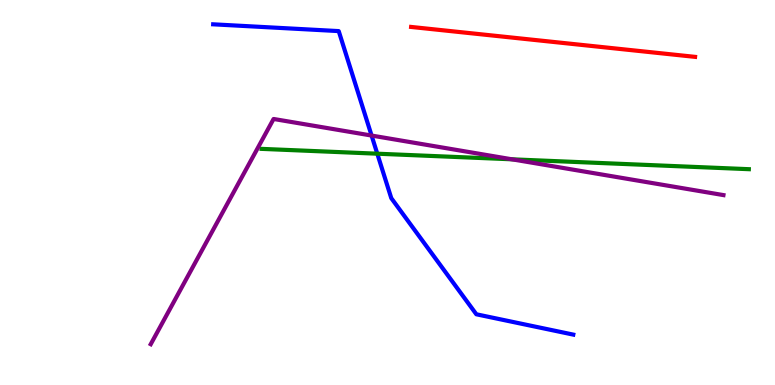[{'lines': ['blue', 'red'], 'intersections': []}, {'lines': ['green', 'red'], 'intersections': []}, {'lines': ['purple', 'red'], 'intersections': []}, {'lines': ['blue', 'green'], 'intersections': [{'x': 4.87, 'y': 6.01}]}, {'lines': ['blue', 'purple'], 'intersections': [{'x': 4.79, 'y': 6.48}]}, {'lines': ['green', 'purple'], 'intersections': [{'x': 6.61, 'y': 5.86}]}]